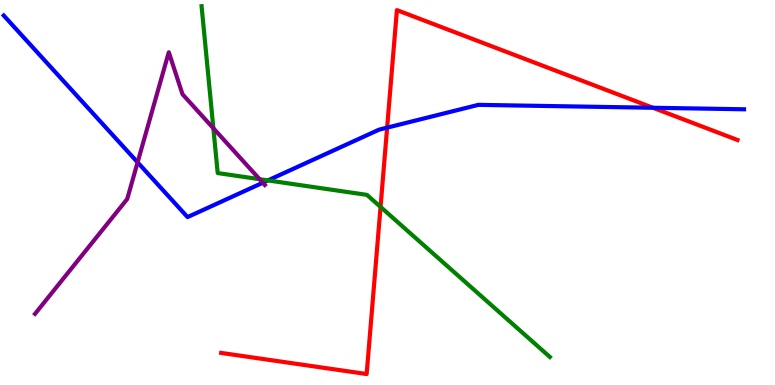[{'lines': ['blue', 'red'], 'intersections': [{'x': 5.0, 'y': 6.68}, {'x': 8.43, 'y': 7.2}]}, {'lines': ['green', 'red'], 'intersections': [{'x': 4.91, 'y': 4.63}]}, {'lines': ['purple', 'red'], 'intersections': []}, {'lines': ['blue', 'green'], 'intersections': [{'x': 3.46, 'y': 5.31}]}, {'lines': ['blue', 'purple'], 'intersections': [{'x': 1.78, 'y': 5.78}, {'x': 3.39, 'y': 5.25}]}, {'lines': ['green', 'purple'], 'intersections': [{'x': 2.75, 'y': 6.67}, {'x': 3.35, 'y': 5.35}]}]